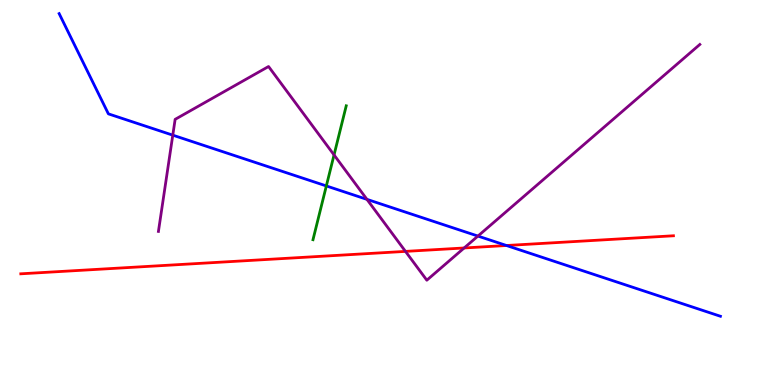[{'lines': ['blue', 'red'], 'intersections': [{'x': 6.54, 'y': 3.62}]}, {'lines': ['green', 'red'], 'intersections': []}, {'lines': ['purple', 'red'], 'intersections': [{'x': 5.23, 'y': 3.47}, {'x': 5.99, 'y': 3.56}]}, {'lines': ['blue', 'green'], 'intersections': [{'x': 4.21, 'y': 5.17}]}, {'lines': ['blue', 'purple'], 'intersections': [{'x': 2.23, 'y': 6.49}, {'x': 4.73, 'y': 4.82}, {'x': 6.17, 'y': 3.87}]}, {'lines': ['green', 'purple'], 'intersections': [{'x': 4.31, 'y': 5.98}]}]